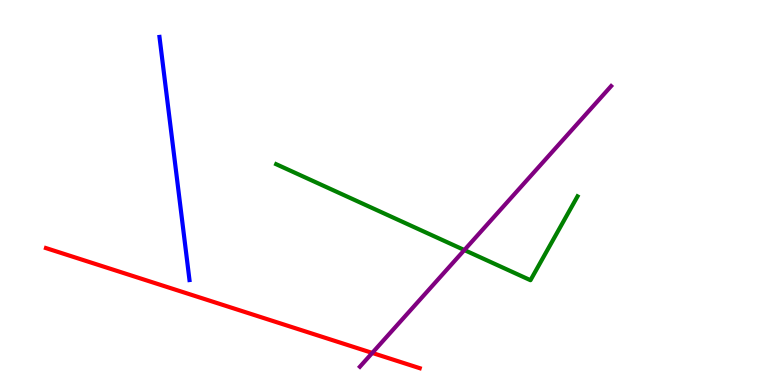[{'lines': ['blue', 'red'], 'intersections': []}, {'lines': ['green', 'red'], 'intersections': []}, {'lines': ['purple', 'red'], 'intersections': [{'x': 4.8, 'y': 0.833}]}, {'lines': ['blue', 'green'], 'intersections': []}, {'lines': ['blue', 'purple'], 'intersections': []}, {'lines': ['green', 'purple'], 'intersections': [{'x': 5.99, 'y': 3.51}]}]